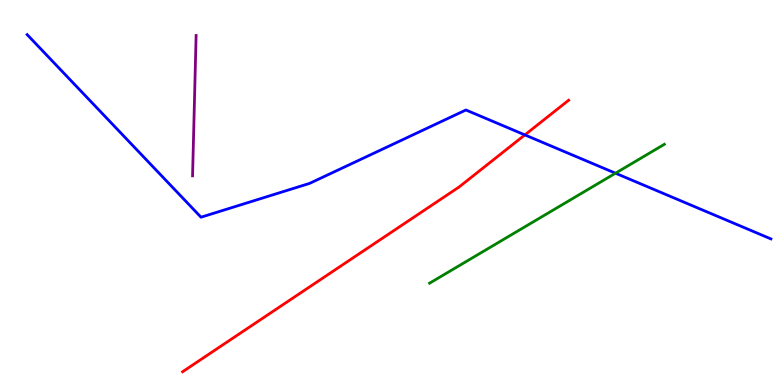[{'lines': ['blue', 'red'], 'intersections': [{'x': 6.77, 'y': 6.5}]}, {'lines': ['green', 'red'], 'intersections': []}, {'lines': ['purple', 'red'], 'intersections': []}, {'lines': ['blue', 'green'], 'intersections': [{'x': 7.94, 'y': 5.5}]}, {'lines': ['blue', 'purple'], 'intersections': []}, {'lines': ['green', 'purple'], 'intersections': []}]